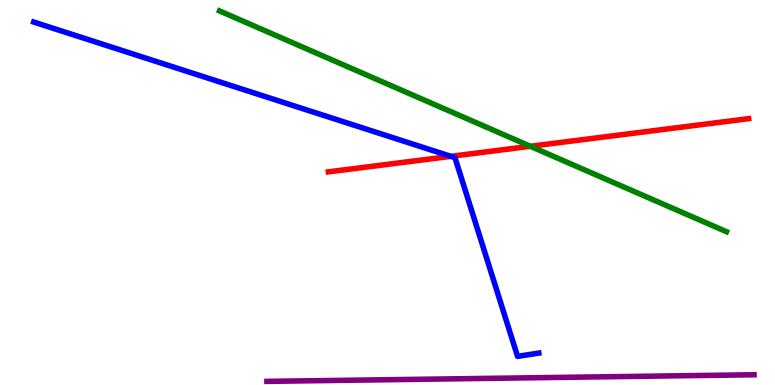[{'lines': ['blue', 'red'], 'intersections': [{'x': 5.82, 'y': 5.94}]}, {'lines': ['green', 'red'], 'intersections': [{'x': 6.84, 'y': 6.2}]}, {'lines': ['purple', 'red'], 'intersections': []}, {'lines': ['blue', 'green'], 'intersections': []}, {'lines': ['blue', 'purple'], 'intersections': []}, {'lines': ['green', 'purple'], 'intersections': []}]